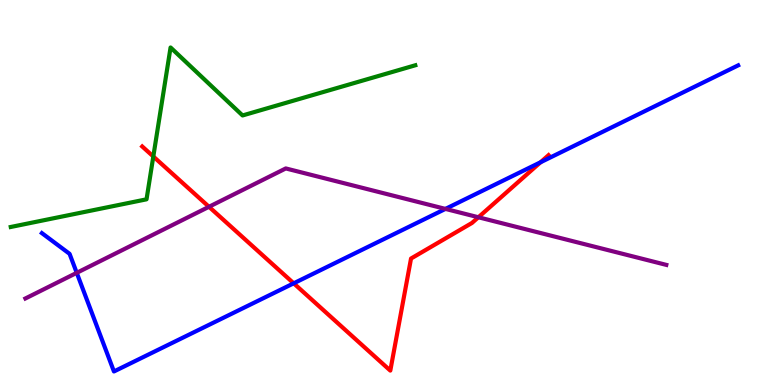[{'lines': ['blue', 'red'], 'intersections': [{'x': 3.79, 'y': 2.64}, {'x': 6.97, 'y': 5.79}]}, {'lines': ['green', 'red'], 'intersections': [{'x': 1.98, 'y': 5.94}]}, {'lines': ['purple', 'red'], 'intersections': [{'x': 2.7, 'y': 4.63}, {'x': 6.17, 'y': 4.36}]}, {'lines': ['blue', 'green'], 'intersections': []}, {'lines': ['blue', 'purple'], 'intersections': [{'x': 0.99, 'y': 2.91}, {'x': 5.75, 'y': 4.57}]}, {'lines': ['green', 'purple'], 'intersections': []}]